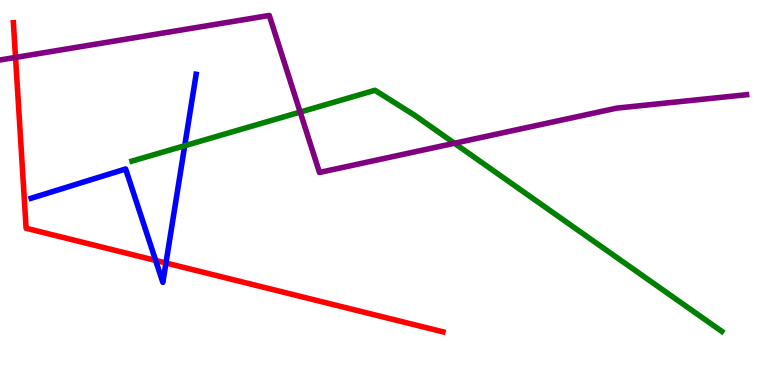[{'lines': ['blue', 'red'], 'intersections': [{'x': 2.01, 'y': 3.24}, {'x': 2.14, 'y': 3.17}]}, {'lines': ['green', 'red'], 'intersections': []}, {'lines': ['purple', 'red'], 'intersections': [{'x': 0.2, 'y': 8.51}]}, {'lines': ['blue', 'green'], 'intersections': [{'x': 2.38, 'y': 6.22}]}, {'lines': ['blue', 'purple'], 'intersections': []}, {'lines': ['green', 'purple'], 'intersections': [{'x': 3.87, 'y': 7.09}, {'x': 5.86, 'y': 6.28}]}]